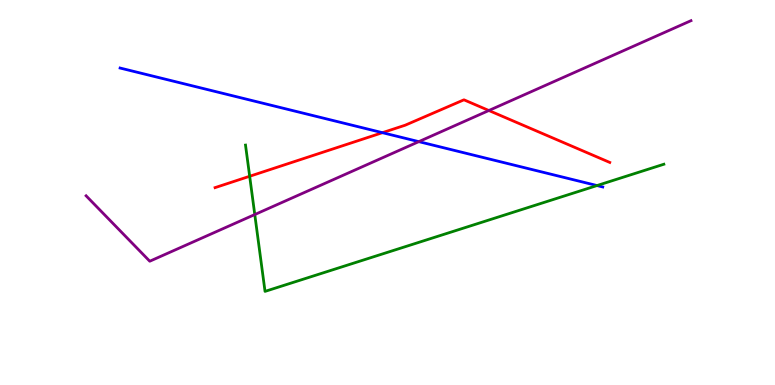[{'lines': ['blue', 'red'], 'intersections': [{'x': 4.93, 'y': 6.55}]}, {'lines': ['green', 'red'], 'intersections': [{'x': 3.22, 'y': 5.42}]}, {'lines': ['purple', 'red'], 'intersections': [{'x': 6.31, 'y': 7.13}]}, {'lines': ['blue', 'green'], 'intersections': [{'x': 7.7, 'y': 5.18}]}, {'lines': ['blue', 'purple'], 'intersections': [{'x': 5.4, 'y': 6.32}]}, {'lines': ['green', 'purple'], 'intersections': [{'x': 3.29, 'y': 4.43}]}]